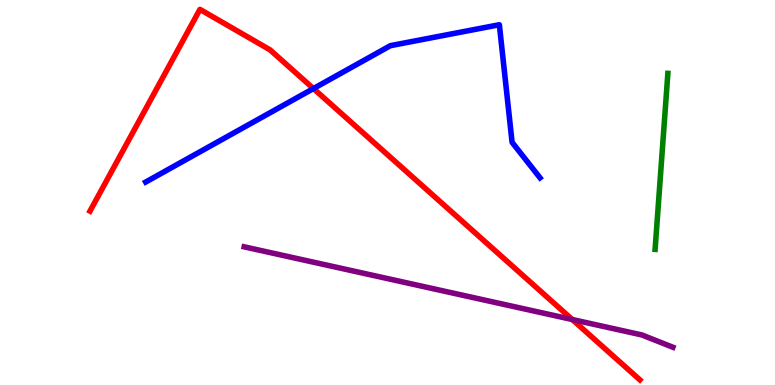[{'lines': ['blue', 'red'], 'intersections': [{'x': 4.04, 'y': 7.7}]}, {'lines': ['green', 'red'], 'intersections': []}, {'lines': ['purple', 'red'], 'intersections': [{'x': 7.38, 'y': 1.7}]}, {'lines': ['blue', 'green'], 'intersections': []}, {'lines': ['blue', 'purple'], 'intersections': []}, {'lines': ['green', 'purple'], 'intersections': []}]